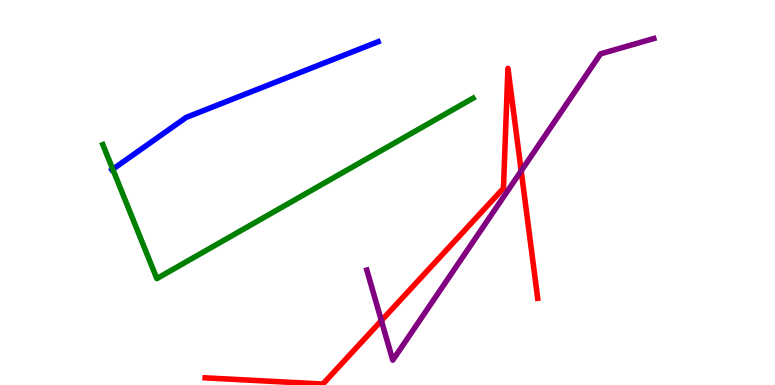[{'lines': ['blue', 'red'], 'intersections': []}, {'lines': ['green', 'red'], 'intersections': []}, {'lines': ['purple', 'red'], 'intersections': [{'x': 4.92, 'y': 1.67}, {'x': 6.73, 'y': 5.56}]}, {'lines': ['blue', 'green'], 'intersections': [{'x': 1.46, 'y': 5.6}]}, {'lines': ['blue', 'purple'], 'intersections': []}, {'lines': ['green', 'purple'], 'intersections': []}]